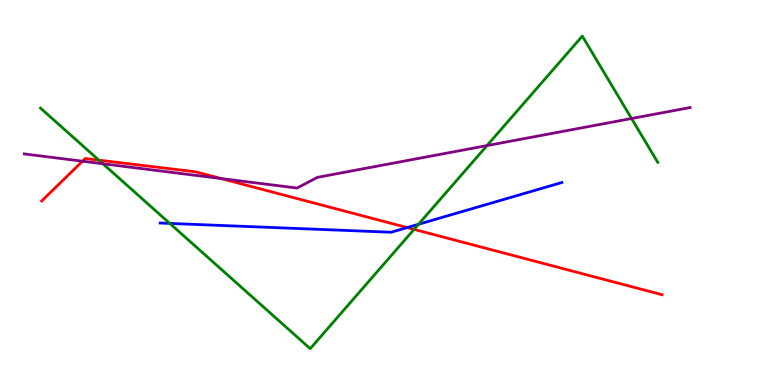[{'lines': ['blue', 'red'], 'intersections': [{'x': 5.25, 'y': 4.09}]}, {'lines': ['green', 'red'], 'intersections': [{'x': 1.28, 'y': 5.84}, {'x': 5.34, 'y': 4.04}]}, {'lines': ['purple', 'red'], 'intersections': [{'x': 1.06, 'y': 5.81}, {'x': 2.85, 'y': 5.36}]}, {'lines': ['blue', 'green'], 'intersections': [{'x': 2.19, 'y': 4.2}, {'x': 5.4, 'y': 4.17}]}, {'lines': ['blue', 'purple'], 'intersections': []}, {'lines': ['green', 'purple'], 'intersections': [{'x': 1.33, 'y': 5.75}, {'x': 6.28, 'y': 6.22}, {'x': 8.15, 'y': 6.92}]}]